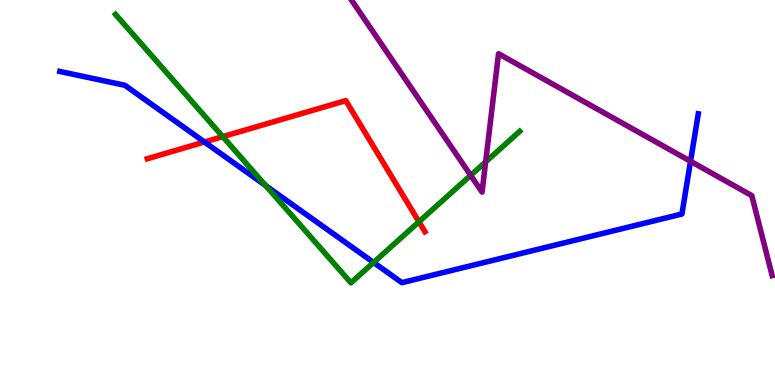[{'lines': ['blue', 'red'], 'intersections': [{'x': 2.64, 'y': 6.31}]}, {'lines': ['green', 'red'], 'intersections': [{'x': 2.87, 'y': 6.45}, {'x': 5.41, 'y': 4.24}]}, {'lines': ['purple', 'red'], 'intersections': []}, {'lines': ['blue', 'green'], 'intersections': [{'x': 3.43, 'y': 5.18}, {'x': 4.82, 'y': 3.18}]}, {'lines': ['blue', 'purple'], 'intersections': [{'x': 8.91, 'y': 5.81}]}, {'lines': ['green', 'purple'], 'intersections': [{'x': 6.07, 'y': 5.45}, {'x': 6.27, 'y': 5.79}]}]